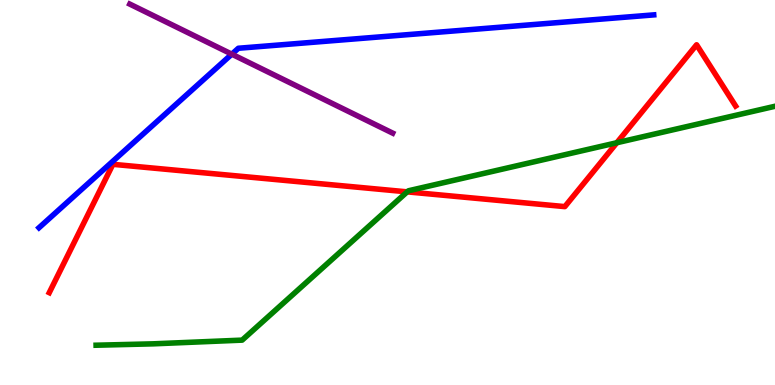[{'lines': ['blue', 'red'], 'intersections': []}, {'lines': ['green', 'red'], 'intersections': [{'x': 5.25, 'y': 5.02}, {'x': 7.96, 'y': 6.29}]}, {'lines': ['purple', 'red'], 'intersections': []}, {'lines': ['blue', 'green'], 'intersections': []}, {'lines': ['blue', 'purple'], 'intersections': [{'x': 2.99, 'y': 8.59}]}, {'lines': ['green', 'purple'], 'intersections': []}]